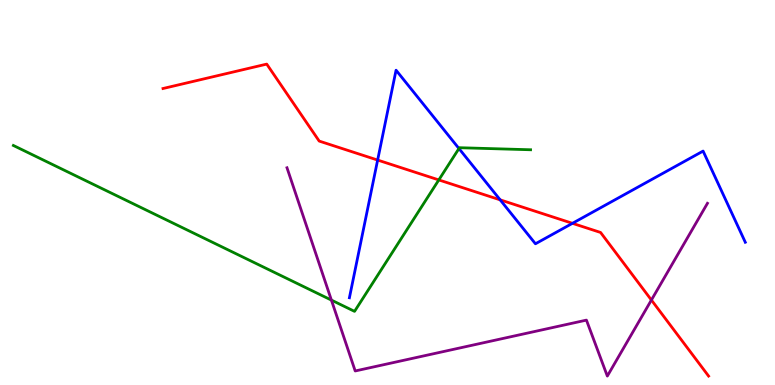[{'lines': ['blue', 'red'], 'intersections': [{'x': 4.87, 'y': 5.84}, {'x': 6.45, 'y': 4.81}, {'x': 7.39, 'y': 4.2}]}, {'lines': ['green', 'red'], 'intersections': [{'x': 5.66, 'y': 5.33}]}, {'lines': ['purple', 'red'], 'intersections': [{'x': 8.41, 'y': 2.21}]}, {'lines': ['blue', 'green'], 'intersections': [{'x': 5.92, 'y': 6.14}]}, {'lines': ['blue', 'purple'], 'intersections': []}, {'lines': ['green', 'purple'], 'intersections': [{'x': 4.28, 'y': 2.2}]}]